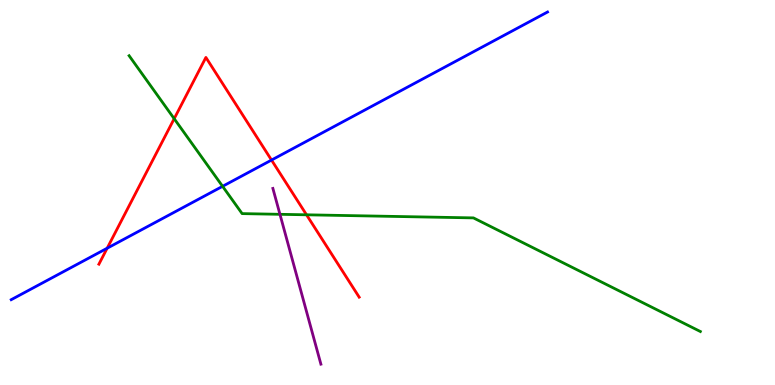[{'lines': ['blue', 'red'], 'intersections': [{'x': 1.38, 'y': 3.55}, {'x': 3.5, 'y': 5.84}]}, {'lines': ['green', 'red'], 'intersections': [{'x': 2.25, 'y': 6.92}, {'x': 3.96, 'y': 4.42}]}, {'lines': ['purple', 'red'], 'intersections': []}, {'lines': ['blue', 'green'], 'intersections': [{'x': 2.87, 'y': 5.16}]}, {'lines': ['blue', 'purple'], 'intersections': []}, {'lines': ['green', 'purple'], 'intersections': [{'x': 3.61, 'y': 4.43}]}]